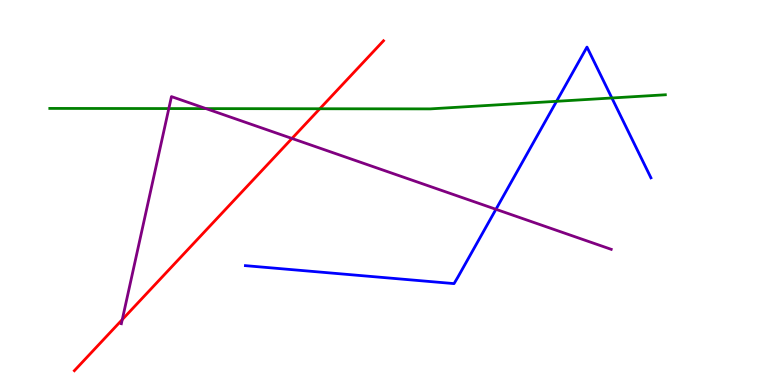[{'lines': ['blue', 'red'], 'intersections': []}, {'lines': ['green', 'red'], 'intersections': [{'x': 4.13, 'y': 7.18}]}, {'lines': ['purple', 'red'], 'intersections': [{'x': 1.58, 'y': 1.7}, {'x': 3.77, 'y': 6.4}]}, {'lines': ['blue', 'green'], 'intersections': [{'x': 7.18, 'y': 7.37}, {'x': 7.9, 'y': 7.45}]}, {'lines': ['blue', 'purple'], 'intersections': [{'x': 6.4, 'y': 4.56}]}, {'lines': ['green', 'purple'], 'intersections': [{'x': 2.18, 'y': 7.18}, {'x': 2.66, 'y': 7.18}]}]